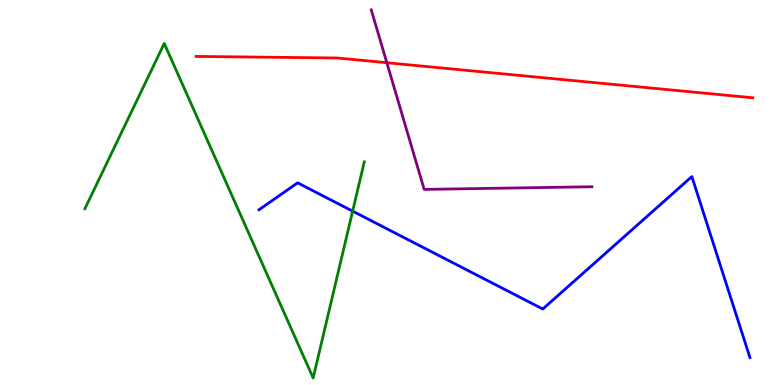[{'lines': ['blue', 'red'], 'intersections': []}, {'lines': ['green', 'red'], 'intersections': []}, {'lines': ['purple', 'red'], 'intersections': [{'x': 4.99, 'y': 8.37}]}, {'lines': ['blue', 'green'], 'intersections': [{'x': 4.55, 'y': 4.52}]}, {'lines': ['blue', 'purple'], 'intersections': []}, {'lines': ['green', 'purple'], 'intersections': []}]